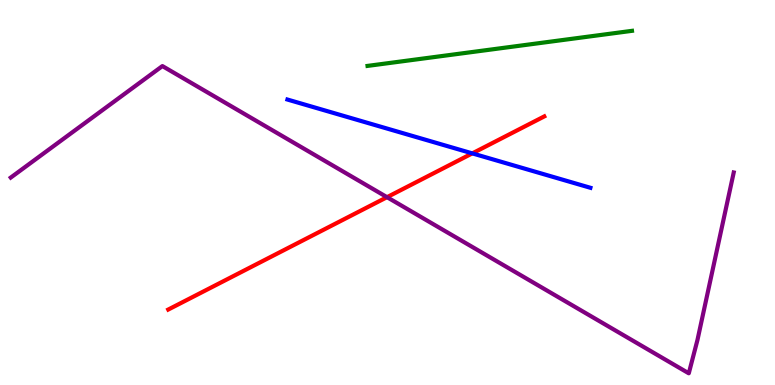[{'lines': ['blue', 'red'], 'intersections': [{'x': 6.09, 'y': 6.02}]}, {'lines': ['green', 'red'], 'intersections': []}, {'lines': ['purple', 'red'], 'intersections': [{'x': 4.99, 'y': 4.88}]}, {'lines': ['blue', 'green'], 'intersections': []}, {'lines': ['blue', 'purple'], 'intersections': []}, {'lines': ['green', 'purple'], 'intersections': []}]